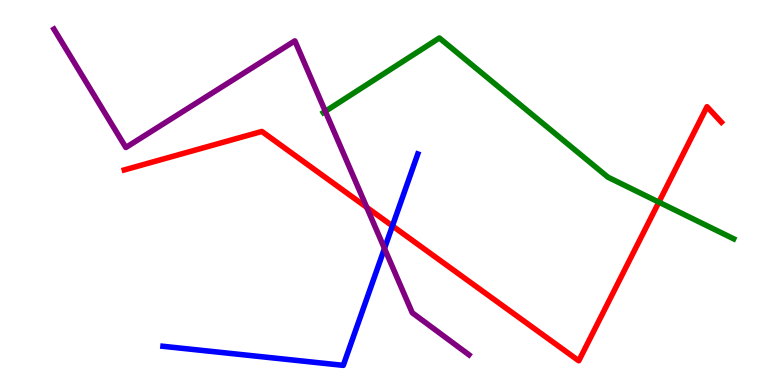[{'lines': ['blue', 'red'], 'intersections': [{'x': 5.06, 'y': 4.13}]}, {'lines': ['green', 'red'], 'intersections': [{'x': 8.5, 'y': 4.75}]}, {'lines': ['purple', 'red'], 'intersections': [{'x': 4.73, 'y': 4.61}]}, {'lines': ['blue', 'green'], 'intersections': []}, {'lines': ['blue', 'purple'], 'intersections': [{'x': 4.96, 'y': 3.55}]}, {'lines': ['green', 'purple'], 'intersections': [{'x': 4.2, 'y': 7.11}]}]